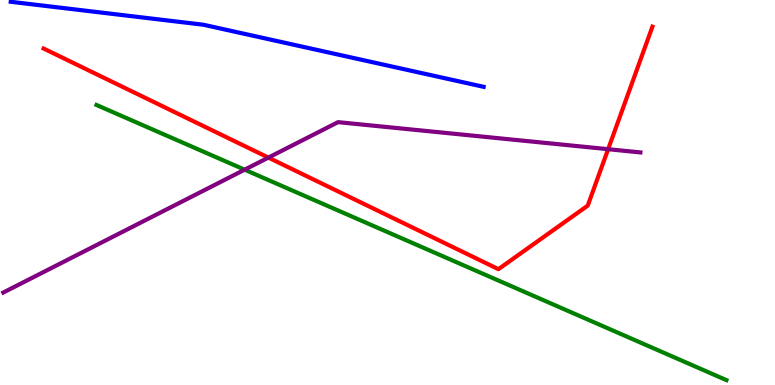[{'lines': ['blue', 'red'], 'intersections': []}, {'lines': ['green', 'red'], 'intersections': []}, {'lines': ['purple', 'red'], 'intersections': [{'x': 3.46, 'y': 5.91}, {'x': 7.85, 'y': 6.12}]}, {'lines': ['blue', 'green'], 'intersections': []}, {'lines': ['blue', 'purple'], 'intersections': []}, {'lines': ['green', 'purple'], 'intersections': [{'x': 3.16, 'y': 5.59}]}]